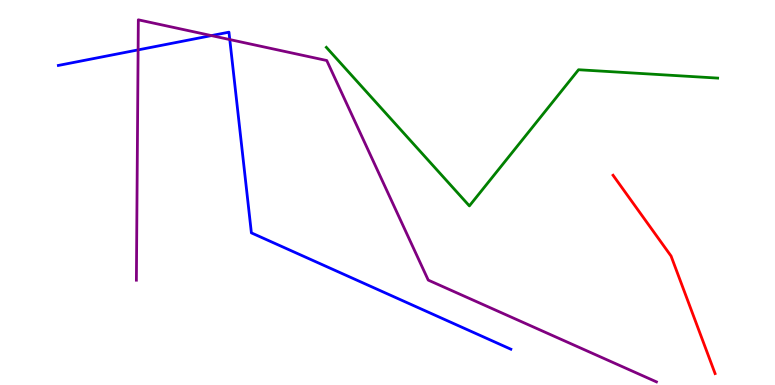[{'lines': ['blue', 'red'], 'intersections': []}, {'lines': ['green', 'red'], 'intersections': []}, {'lines': ['purple', 'red'], 'intersections': []}, {'lines': ['blue', 'green'], 'intersections': []}, {'lines': ['blue', 'purple'], 'intersections': [{'x': 1.78, 'y': 8.7}, {'x': 2.73, 'y': 9.08}, {'x': 2.96, 'y': 8.97}]}, {'lines': ['green', 'purple'], 'intersections': []}]